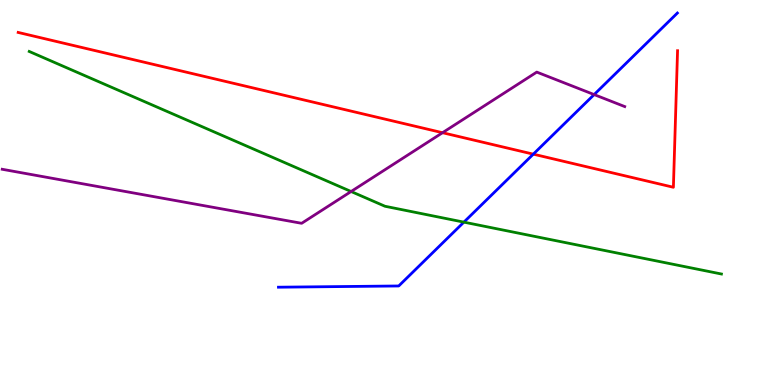[{'lines': ['blue', 'red'], 'intersections': [{'x': 6.88, 'y': 6.0}]}, {'lines': ['green', 'red'], 'intersections': []}, {'lines': ['purple', 'red'], 'intersections': [{'x': 5.71, 'y': 6.55}]}, {'lines': ['blue', 'green'], 'intersections': [{'x': 5.99, 'y': 4.23}]}, {'lines': ['blue', 'purple'], 'intersections': [{'x': 7.67, 'y': 7.54}]}, {'lines': ['green', 'purple'], 'intersections': [{'x': 4.53, 'y': 5.03}]}]